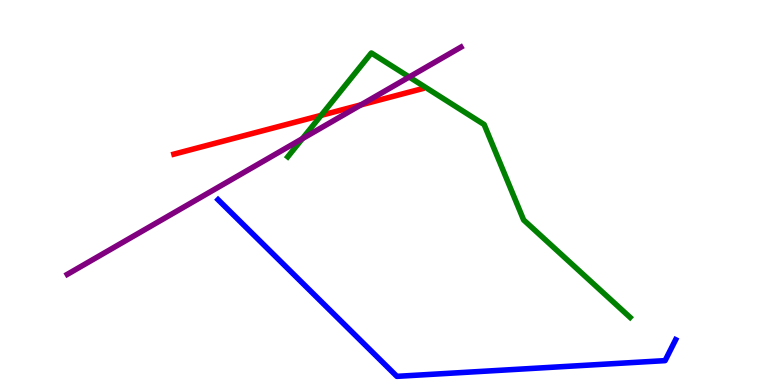[{'lines': ['blue', 'red'], 'intersections': []}, {'lines': ['green', 'red'], 'intersections': [{'x': 4.14, 'y': 7.0}]}, {'lines': ['purple', 'red'], 'intersections': [{'x': 4.66, 'y': 7.28}]}, {'lines': ['blue', 'green'], 'intersections': []}, {'lines': ['blue', 'purple'], 'intersections': []}, {'lines': ['green', 'purple'], 'intersections': [{'x': 3.9, 'y': 6.4}, {'x': 5.28, 'y': 8.0}]}]